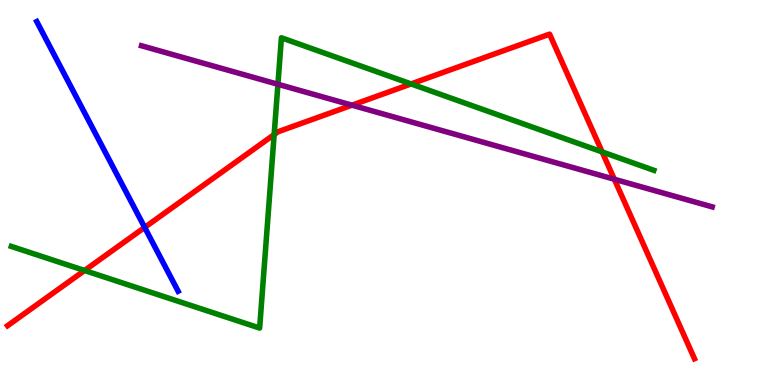[{'lines': ['blue', 'red'], 'intersections': [{'x': 1.87, 'y': 4.09}]}, {'lines': ['green', 'red'], 'intersections': [{'x': 1.09, 'y': 2.97}, {'x': 3.54, 'y': 6.5}, {'x': 5.3, 'y': 7.82}, {'x': 7.77, 'y': 6.05}]}, {'lines': ['purple', 'red'], 'intersections': [{'x': 4.54, 'y': 7.27}, {'x': 7.93, 'y': 5.34}]}, {'lines': ['blue', 'green'], 'intersections': []}, {'lines': ['blue', 'purple'], 'intersections': []}, {'lines': ['green', 'purple'], 'intersections': [{'x': 3.59, 'y': 7.81}]}]